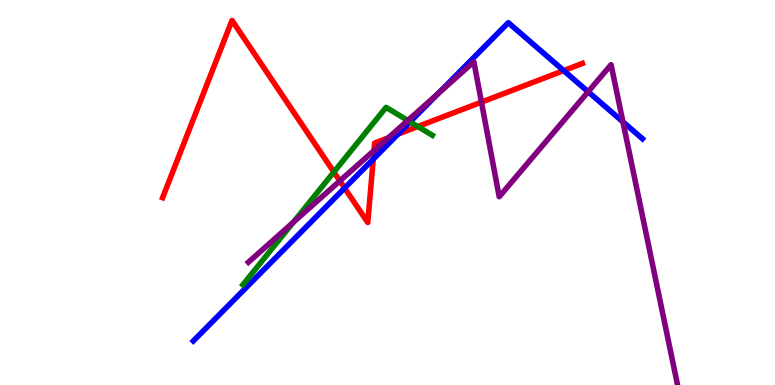[{'lines': ['blue', 'red'], 'intersections': [{'x': 4.45, 'y': 5.12}, {'x': 4.82, 'y': 5.87}, {'x': 5.14, 'y': 6.52}, {'x': 7.27, 'y': 8.17}]}, {'lines': ['green', 'red'], 'intersections': [{'x': 4.31, 'y': 5.53}, {'x': 5.39, 'y': 6.71}]}, {'lines': ['purple', 'red'], 'intersections': [{'x': 4.39, 'y': 5.3}, {'x': 4.83, 'y': 6.09}, {'x': 5.01, 'y': 6.42}, {'x': 6.21, 'y': 7.35}]}, {'lines': ['blue', 'green'], 'intersections': [{'x': 5.29, 'y': 6.83}]}, {'lines': ['blue', 'purple'], 'intersections': [{'x': 5.66, 'y': 7.58}, {'x': 7.59, 'y': 7.62}, {'x': 8.04, 'y': 6.84}]}, {'lines': ['green', 'purple'], 'intersections': [{'x': 3.78, 'y': 4.22}, {'x': 5.26, 'y': 6.87}]}]